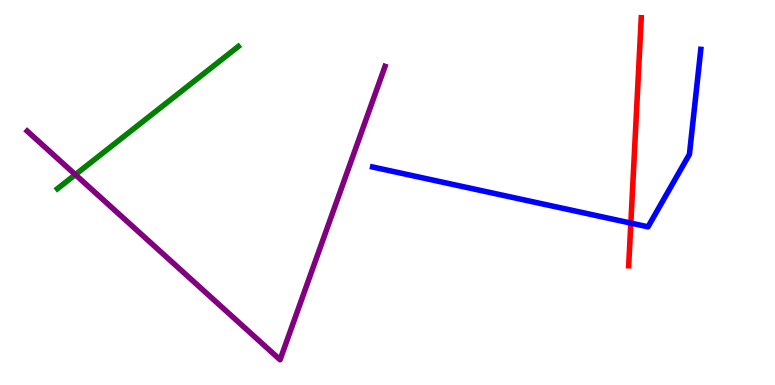[{'lines': ['blue', 'red'], 'intersections': [{'x': 8.14, 'y': 4.21}]}, {'lines': ['green', 'red'], 'intersections': []}, {'lines': ['purple', 'red'], 'intersections': []}, {'lines': ['blue', 'green'], 'intersections': []}, {'lines': ['blue', 'purple'], 'intersections': []}, {'lines': ['green', 'purple'], 'intersections': [{'x': 0.972, 'y': 5.46}]}]